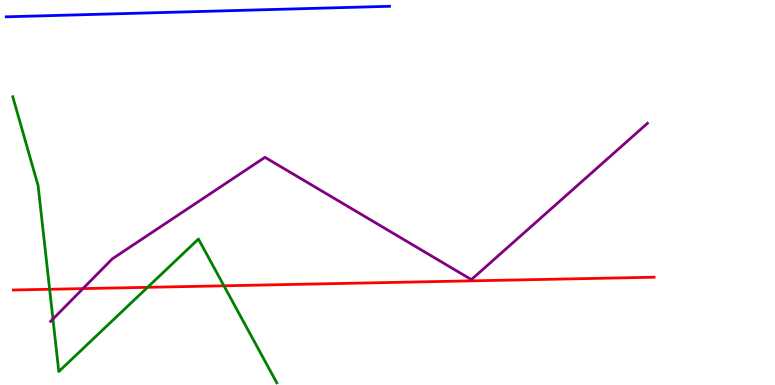[{'lines': ['blue', 'red'], 'intersections': []}, {'lines': ['green', 'red'], 'intersections': [{'x': 0.64, 'y': 2.49}, {'x': 1.9, 'y': 2.54}, {'x': 2.89, 'y': 2.58}]}, {'lines': ['purple', 'red'], 'intersections': [{'x': 1.07, 'y': 2.5}]}, {'lines': ['blue', 'green'], 'intersections': []}, {'lines': ['blue', 'purple'], 'intersections': []}, {'lines': ['green', 'purple'], 'intersections': [{'x': 0.683, 'y': 1.71}]}]